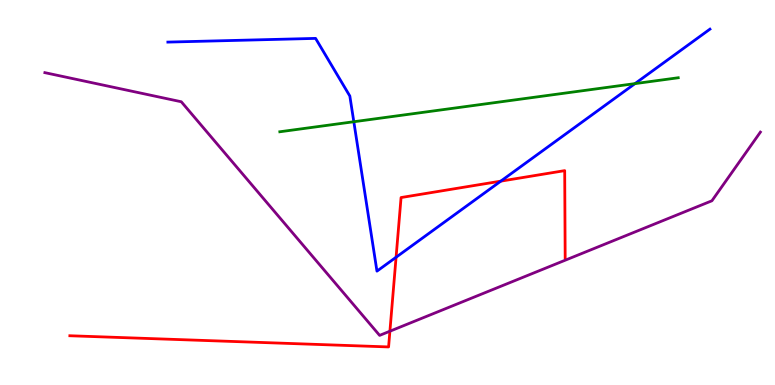[{'lines': ['blue', 'red'], 'intersections': [{'x': 5.11, 'y': 3.32}, {'x': 6.46, 'y': 5.29}]}, {'lines': ['green', 'red'], 'intersections': []}, {'lines': ['purple', 'red'], 'intersections': [{'x': 5.03, 'y': 1.4}]}, {'lines': ['blue', 'green'], 'intersections': [{'x': 4.57, 'y': 6.84}, {'x': 8.19, 'y': 7.83}]}, {'lines': ['blue', 'purple'], 'intersections': []}, {'lines': ['green', 'purple'], 'intersections': []}]